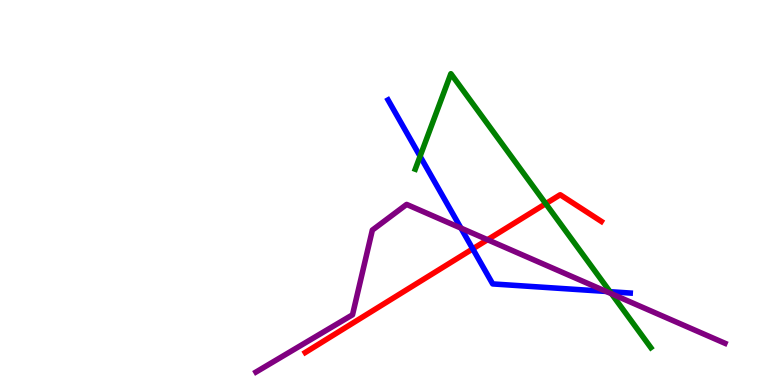[{'lines': ['blue', 'red'], 'intersections': [{'x': 6.1, 'y': 3.54}]}, {'lines': ['green', 'red'], 'intersections': [{'x': 7.04, 'y': 4.71}]}, {'lines': ['purple', 'red'], 'intersections': [{'x': 6.29, 'y': 3.77}]}, {'lines': ['blue', 'green'], 'intersections': [{'x': 5.42, 'y': 5.94}, {'x': 7.87, 'y': 2.42}]}, {'lines': ['blue', 'purple'], 'intersections': [{'x': 5.95, 'y': 4.07}, {'x': 7.82, 'y': 2.43}]}, {'lines': ['green', 'purple'], 'intersections': [{'x': 7.89, 'y': 2.37}]}]